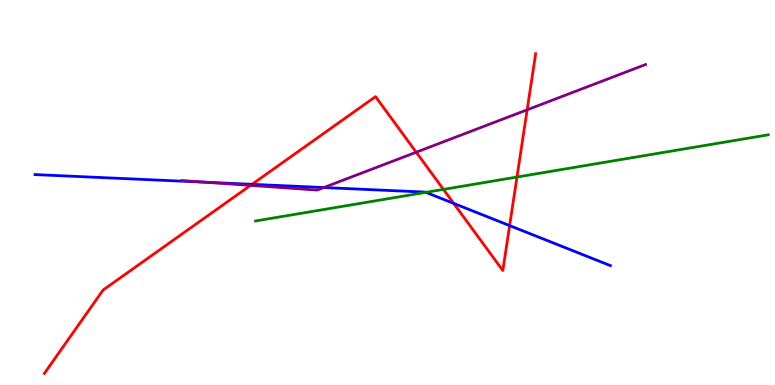[{'lines': ['blue', 'red'], 'intersections': [{'x': 3.25, 'y': 5.21}, {'x': 5.85, 'y': 4.72}, {'x': 6.58, 'y': 4.14}]}, {'lines': ['green', 'red'], 'intersections': [{'x': 5.72, 'y': 5.08}, {'x': 6.67, 'y': 5.4}]}, {'lines': ['purple', 'red'], 'intersections': [{'x': 3.23, 'y': 5.18}, {'x': 5.37, 'y': 6.05}, {'x': 6.8, 'y': 7.15}]}, {'lines': ['blue', 'green'], 'intersections': [{'x': 5.5, 'y': 5.0}]}, {'lines': ['blue', 'purple'], 'intersections': [{'x': 2.66, 'y': 5.27}, {'x': 4.18, 'y': 5.13}]}, {'lines': ['green', 'purple'], 'intersections': []}]